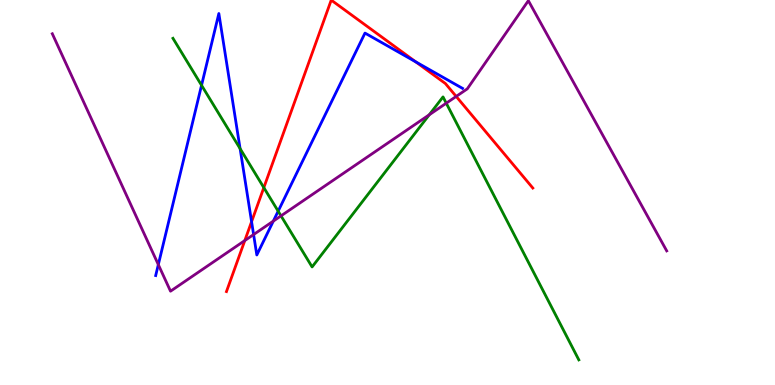[{'lines': ['blue', 'red'], 'intersections': [{'x': 3.25, 'y': 4.24}, {'x': 5.36, 'y': 8.39}]}, {'lines': ['green', 'red'], 'intersections': [{'x': 3.4, 'y': 5.13}]}, {'lines': ['purple', 'red'], 'intersections': [{'x': 3.16, 'y': 3.75}, {'x': 5.89, 'y': 7.5}]}, {'lines': ['blue', 'green'], 'intersections': [{'x': 2.6, 'y': 7.78}, {'x': 3.1, 'y': 6.14}, {'x': 3.59, 'y': 4.51}]}, {'lines': ['blue', 'purple'], 'intersections': [{'x': 2.04, 'y': 3.13}, {'x': 3.27, 'y': 3.91}, {'x': 3.53, 'y': 4.26}]}, {'lines': ['green', 'purple'], 'intersections': [{'x': 3.63, 'y': 4.39}, {'x': 5.54, 'y': 7.02}, {'x': 5.76, 'y': 7.32}]}]